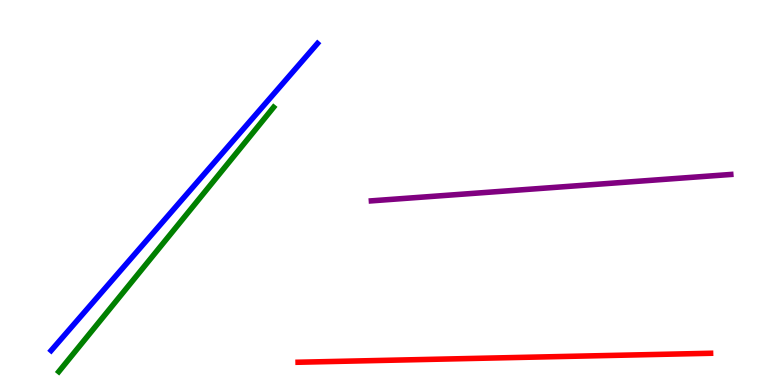[{'lines': ['blue', 'red'], 'intersections': []}, {'lines': ['green', 'red'], 'intersections': []}, {'lines': ['purple', 'red'], 'intersections': []}, {'lines': ['blue', 'green'], 'intersections': []}, {'lines': ['blue', 'purple'], 'intersections': []}, {'lines': ['green', 'purple'], 'intersections': []}]